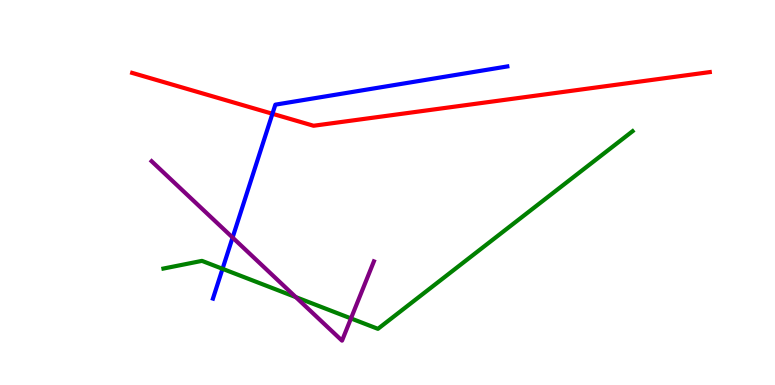[{'lines': ['blue', 'red'], 'intersections': [{'x': 3.52, 'y': 7.05}]}, {'lines': ['green', 'red'], 'intersections': []}, {'lines': ['purple', 'red'], 'intersections': []}, {'lines': ['blue', 'green'], 'intersections': [{'x': 2.87, 'y': 3.02}]}, {'lines': ['blue', 'purple'], 'intersections': [{'x': 3.0, 'y': 3.83}]}, {'lines': ['green', 'purple'], 'intersections': [{'x': 3.82, 'y': 2.28}, {'x': 4.53, 'y': 1.73}]}]